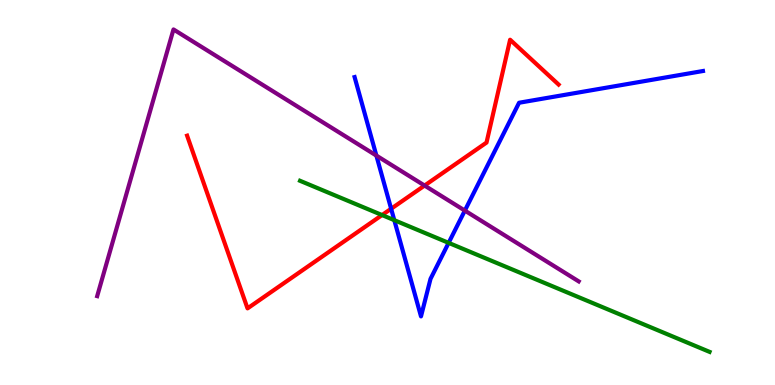[{'lines': ['blue', 'red'], 'intersections': [{'x': 5.05, 'y': 4.58}]}, {'lines': ['green', 'red'], 'intersections': [{'x': 4.93, 'y': 4.41}]}, {'lines': ['purple', 'red'], 'intersections': [{'x': 5.48, 'y': 5.18}]}, {'lines': ['blue', 'green'], 'intersections': [{'x': 5.09, 'y': 4.28}, {'x': 5.79, 'y': 3.69}]}, {'lines': ['blue', 'purple'], 'intersections': [{'x': 4.86, 'y': 5.96}, {'x': 6.0, 'y': 4.53}]}, {'lines': ['green', 'purple'], 'intersections': []}]